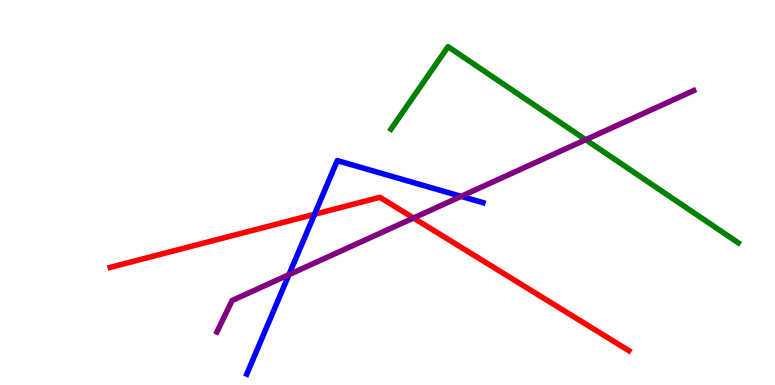[{'lines': ['blue', 'red'], 'intersections': [{'x': 4.06, 'y': 4.43}]}, {'lines': ['green', 'red'], 'intersections': []}, {'lines': ['purple', 'red'], 'intersections': [{'x': 5.34, 'y': 4.34}]}, {'lines': ['blue', 'green'], 'intersections': []}, {'lines': ['blue', 'purple'], 'intersections': [{'x': 3.73, 'y': 2.87}, {'x': 5.95, 'y': 4.9}]}, {'lines': ['green', 'purple'], 'intersections': [{'x': 7.56, 'y': 6.37}]}]